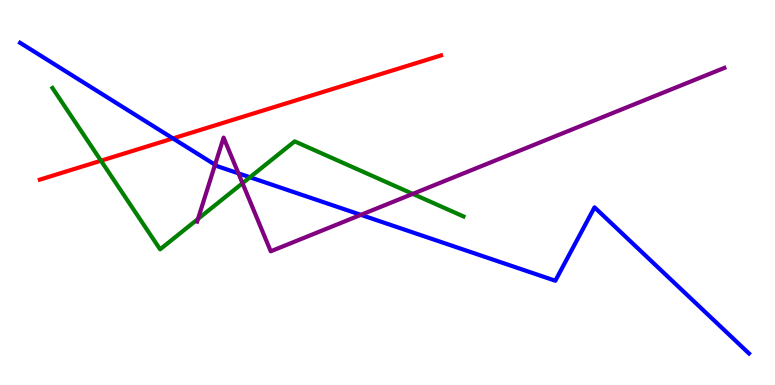[{'lines': ['blue', 'red'], 'intersections': [{'x': 2.23, 'y': 6.4}]}, {'lines': ['green', 'red'], 'intersections': [{'x': 1.3, 'y': 5.83}]}, {'lines': ['purple', 'red'], 'intersections': []}, {'lines': ['blue', 'green'], 'intersections': [{'x': 3.23, 'y': 5.4}]}, {'lines': ['blue', 'purple'], 'intersections': [{'x': 2.77, 'y': 5.72}, {'x': 3.08, 'y': 5.5}, {'x': 4.66, 'y': 4.42}]}, {'lines': ['green', 'purple'], 'intersections': [{'x': 2.55, 'y': 4.31}, {'x': 3.13, 'y': 5.24}, {'x': 5.33, 'y': 4.96}]}]